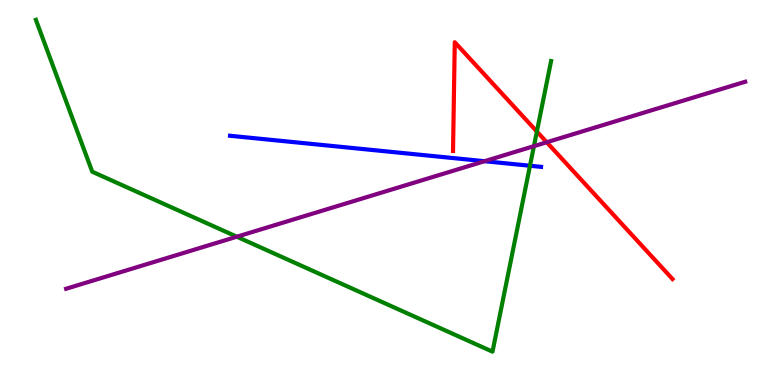[{'lines': ['blue', 'red'], 'intersections': []}, {'lines': ['green', 'red'], 'intersections': [{'x': 6.93, 'y': 6.58}]}, {'lines': ['purple', 'red'], 'intersections': [{'x': 7.05, 'y': 6.31}]}, {'lines': ['blue', 'green'], 'intersections': [{'x': 6.84, 'y': 5.69}]}, {'lines': ['blue', 'purple'], 'intersections': [{'x': 6.25, 'y': 5.81}]}, {'lines': ['green', 'purple'], 'intersections': [{'x': 3.06, 'y': 3.85}, {'x': 6.89, 'y': 6.2}]}]